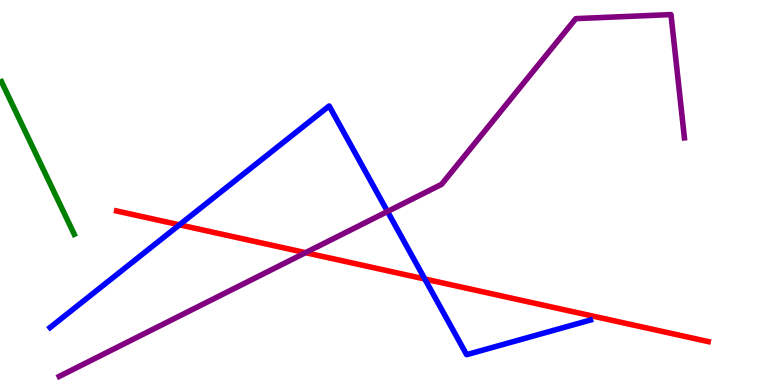[{'lines': ['blue', 'red'], 'intersections': [{'x': 2.32, 'y': 4.16}, {'x': 5.48, 'y': 2.75}]}, {'lines': ['green', 'red'], 'intersections': []}, {'lines': ['purple', 'red'], 'intersections': [{'x': 3.94, 'y': 3.44}]}, {'lines': ['blue', 'green'], 'intersections': []}, {'lines': ['blue', 'purple'], 'intersections': [{'x': 5.0, 'y': 4.51}]}, {'lines': ['green', 'purple'], 'intersections': []}]